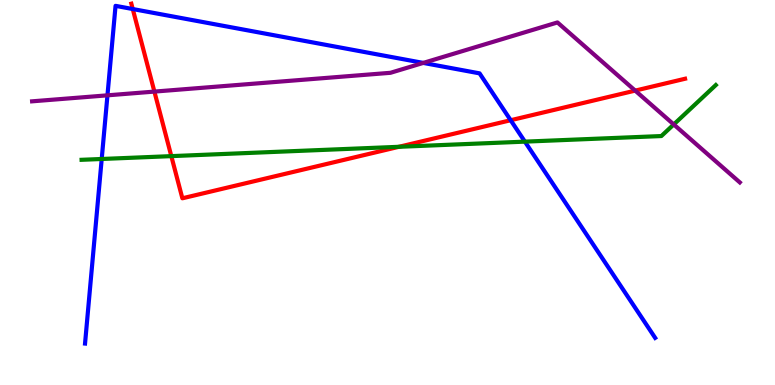[{'lines': ['blue', 'red'], 'intersections': [{'x': 1.71, 'y': 9.77}, {'x': 6.59, 'y': 6.88}]}, {'lines': ['green', 'red'], 'intersections': [{'x': 2.21, 'y': 5.94}, {'x': 5.15, 'y': 6.19}]}, {'lines': ['purple', 'red'], 'intersections': [{'x': 1.99, 'y': 7.62}, {'x': 8.2, 'y': 7.65}]}, {'lines': ['blue', 'green'], 'intersections': [{'x': 1.31, 'y': 5.87}, {'x': 6.77, 'y': 6.32}]}, {'lines': ['blue', 'purple'], 'intersections': [{'x': 1.39, 'y': 7.52}, {'x': 5.46, 'y': 8.37}]}, {'lines': ['green', 'purple'], 'intersections': [{'x': 8.69, 'y': 6.77}]}]